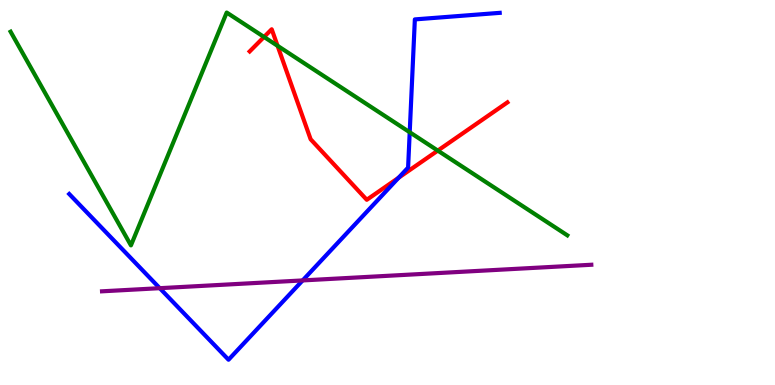[{'lines': ['blue', 'red'], 'intersections': [{'x': 5.14, 'y': 5.38}]}, {'lines': ['green', 'red'], 'intersections': [{'x': 3.41, 'y': 9.04}, {'x': 3.58, 'y': 8.81}, {'x': 5.65, 'y': 6.09}]}, {'lines': ['purple', 'red'], 'intersections': []}, {'lines': ['blue', 'green'], 'intersections': [{'x': 5.29, 'y': 6.57}]}, {'lines': ['blue', 'purple'], 'intersections': [{'x': 2.06, 'y': 2.51}, {'x': 3.91, 'y': 2.72}]}, {'lines': ['green', 'purple'], 'intersections': []}]